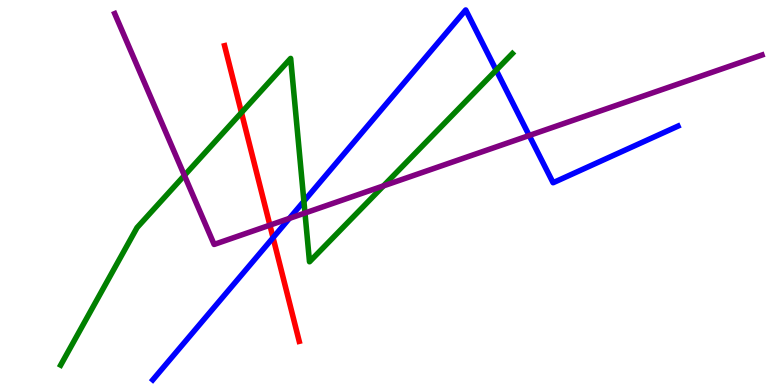[{'lines': ['blue', 'red'], 'intersections': [{'x': 3.52, 'y': 3.83}]}, {'lines': ['green', 'red'], 'intersections': [{'x': 3.12, 'y': 7.08}]}, {'lines': ['purple', 'red'], 'intersections': [{'x': 3.48, 'y': 4.15}]}, {'lines': ['blue', 'green'], 'intersections': [{'x': 3.92, 'y': 4.77}, {'x': 6.4, 'y': 8.18}]}, {'lines': ['blue', 'purple'], 'intersections': [{'x': 3.73, 'y': 4.33}, {'x': 6.83, 'y': 6.48}]}, {'lines': ['green', 'purple'], 'intersections': [{'x': 2.38, 'y': 5.44}, {'x': 3.94, 'y': 4.47}, {'x': 4.95, 'y': 5.17}]}]